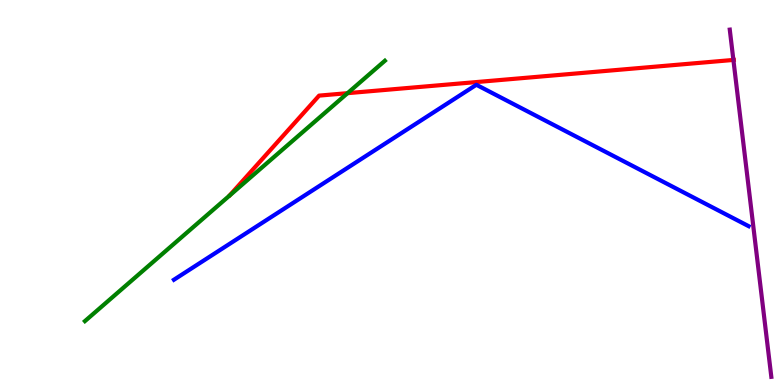[{'lines': ['blue', 'red'], 'intersections': []}, {'lines': ['green', 'red'], 'intersections': [{'x': 4.48, 'y': 7.58}]}, {'lines': ['purple', 'red'], 'intersections': [{'x': 9.46, 'y': 8.44}]}, {'lines': ['blue', 'green'], 'intersections': []}, {'lines': ['blue', 'purple'], 'intersections': []}, {'lines': ['green', 'purple'], 'intersections': []}]